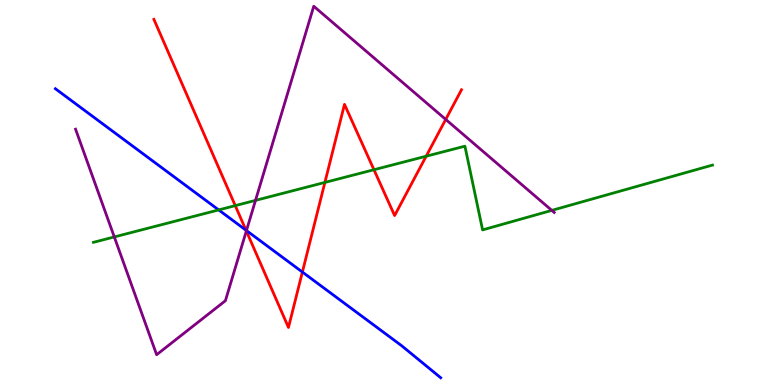[{'lines': ['blue', 'red'], 'intersections': [{'x': 3.17, 'y': 4.02}, {'x': 3.9, 'y': 2.93}]}, {'lines': ['green', 'red'], 'intersections': [{'x': 3.04, 'y': 4.66}, {'x': 4.19, 'y': 5.26}, {'x': 4.83, 'y': 5.59}, {'x': 5.5, 'y': 5.94}]}, {'lines': ['purple', 'red'], 'intersections': [{'x': 3.18, 'y': 4.0}, {'x': 5.75, 'y': 6.9}]}, {'lines': ['blue', 'green'], 'intersections': [{'x': 2.82, 'y': 4.55}]}, {'lines': ['blue', 'purple'], 'intersections': [{'x': 3.18, 'y': 4.01}]}, {'lines': ['green', 'purple'], 'intersections': [{'x': 1.47, 'y': 3.85}, {'x': 3.3, 'y': 4.8}, {'x': 7.12, 'y': 4.54}]}]